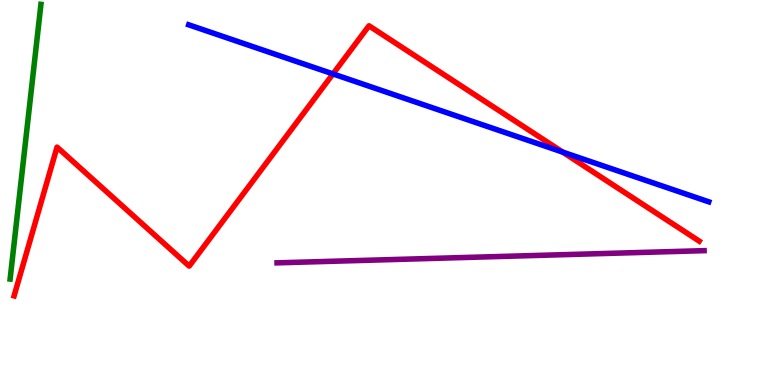[{'lines': ['blue', 'red'], 'intersections': [{'x': 4.3, 'y': 8.08}, {'x': 7.26, 'y': 6.05}]}, {'lines': ['green', 'red'], 'intersections': []}, {'lines': ['purple', 'red'], 'intersections': []}, {'lines': ['blue', 'green'], 'intersections': []}, {'lines': ['blue', 'purple'], 'intersections': []}, {'lines': ['green', 'purple'], 'intersections': []}]